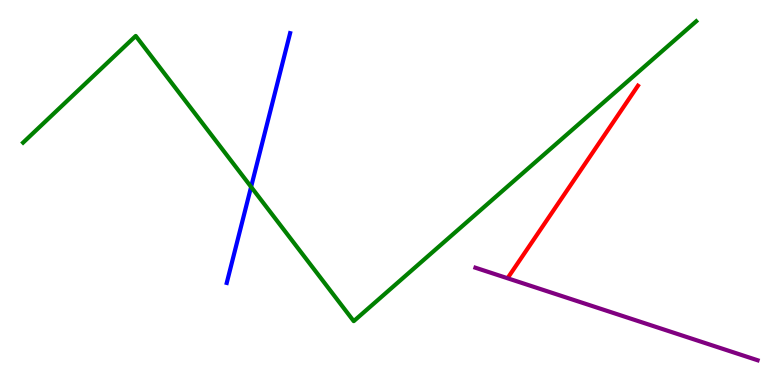[{'lines': ['blue', 'red'], 'intersections': []}, {'lines': ['green', 'red'], 'intersections': []}, {'lines': ['purple', 'red'], 'intersections': []}, {'lines': ['blue', 'green'], 'intersections': [{'x': 3.24, 'y': 5.15}]}, {'lines': ['blue', 'purple'], 'intersections': []}, {'lines': ['green', 'purple'], 'intersections': []}]